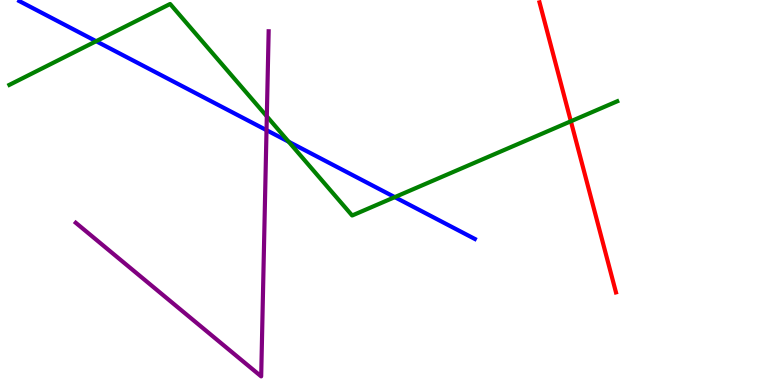[{'lines': ['blue', 'red'], 'intersections': []}, {'lines': ['green', 'red'], 'intersections': [{'x': 7.37, 'y': 6.85}]}, {'lines': ['purple', 'red'], 'intersections': []}, {'lines': ['blue', 'green'], 'intersections': [{'x': 1.24, 'y': 8.93}, {'x': 3.72, 'y': 6.32}, {'x': 5.09, 'y': 4.88}]}, {'lines': ['blue', 'purple'], 'intersections': [{'x': 3.44, 'y': 6.62}]}, {'lines': ['green', 'purple'], 'intersections': [{'x': 3.44, 'y': 6.98}]}]